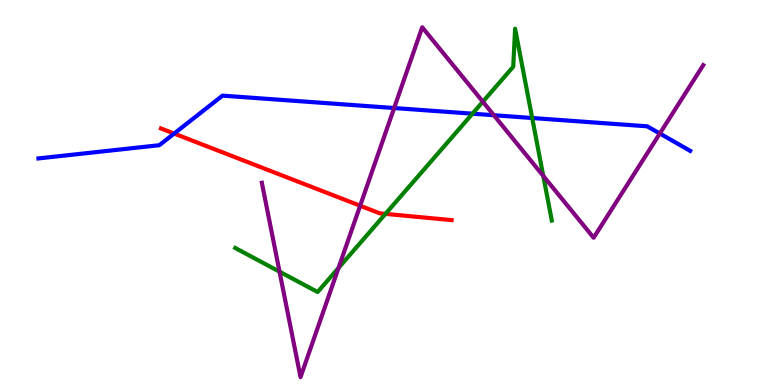[{'lines': ['blue', 'red'], 'intersections': [{'x': 2.25, 'y': 6.53}]}, {'lines': ['green', 'red'], 'intersections': [{'x': 4.97, 'y': 4.44}]}, {'lines': ['purple', 'red'], 'intersections': [{'x': 4.65, 'y': 4.66}]}, {'lines': ['blue', 'green'], 'intersections': [{'x': 6.1, 'y': 7.05}, {'x': 6.87, 'y': 6.93}]}, {'lines': ['blue', 'purple'], 'intersections': [{'x': 5.09, 'y': 7.19}, {'x': 6.37, 'y': 7.01}, {'x': 8.51, 'y': 6.53}]}, {'lines': ['green', 'purple'], 'intersections': [{'x': 3.61, 'y': 2.94}, {'x': 4.37, 'y': 3.04}, {'x': 6.23, 'y': 7.36}, {'x': 7.01, 'y': 5.43}]}]